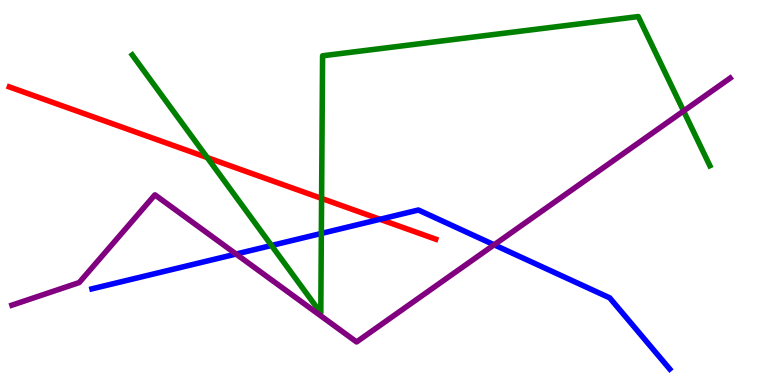[{'lines': ['blue', 'red'], 'intersections': [{'x': 4.9, 'y': 4.3}]}, {'lines': ['green', 'red'], 'intersections': [{'x': 2.67, 'y': 5.91}, {'x': 4.15, 'y': 4.85}]}, {'lines': ['purple', 'red'], 'intersections': []}, {'lines': ['blue', 'green'], 'intersections': [{'x': 3.5, 'y': 3.62}, {'x': 4.15, 'y': 3.94}]}, {'lines': ['blue', 'purple'], 'intersections': [{'x': 3.05, 'y': 3.4}, {'x': 6.38, 'y': 3.64}]}, {'lines': ['green', 'purple'], 'intersections': [{'x': 8.82, 'y': 7.12}]}]